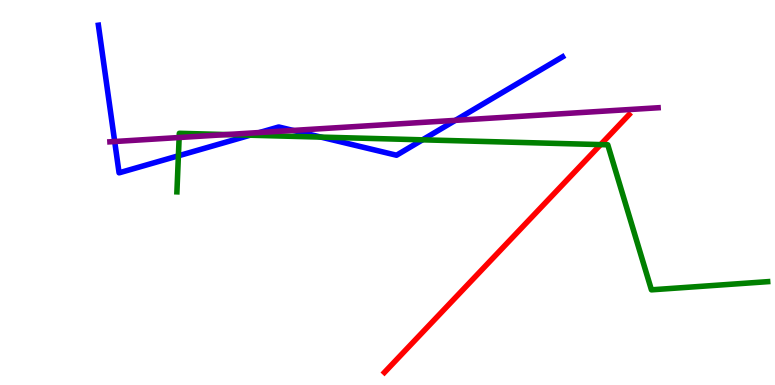[{'lines': ['blue', 'red'], 'intersections': []}, {'lines': ['green', 'red'], 'intersections': [{'x': 7.75, 'y': 6.24}]}, {'lines': ['purple', 'red'], 'intersections': []}, {'lines': ['blue', 'green'], 'intersections': [{'x': 2.3, 'y': 5.95}, {'x': 3.23, 'y': 6.49}, {'x': 4.14, 'y': 6.44}, {'x': 5.45, 'y': 6.37}]}, {'lines': ['blue', 'purple'], 'intersections': [{'x': 1.48, 'y': 6.32}, {'x': 3.35, 'y': 6.56}, {'x': 3.78, 'y': 6.61}, {'x': 5.88, 'y': 6.87}]}, {'lines': ['green', 'purple'], 'intersections': [{'x': 2.31, 'y': 6.43}, {'x': 2.92, 'y': 6.5}]}]